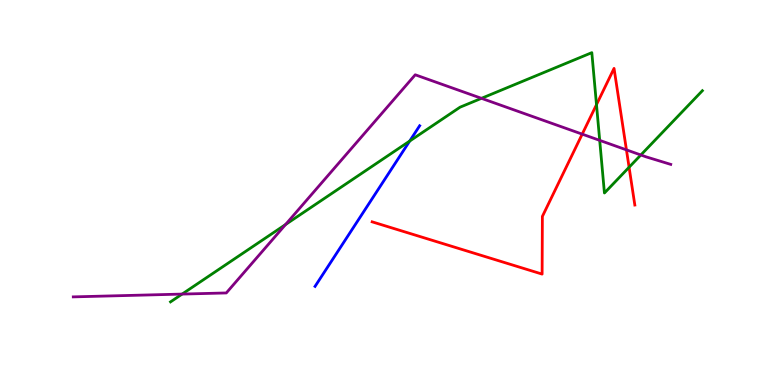[{'lines': ['blue', 'red'], 'intersections': []}, {'lines': ['green', 'red'], 'intersections': [{'x': 7.7, 'y': 7.28}, {'x': 8.12, 'y': 5.66}]}, {'lines': ['purple', 'red'], 'intersections': [{'x': 7.51, 'y': 6.52}, {'x': 8.08, 'y': 6.11}]}, {'lines': ['blue', 'green'], 'intersections': [{'x': 5.29, 'y': 6.34}]}, {'lines': ['blue', 'purple'], 'intersections': []}, {'lines': ['green', 'purple'], 'intersections': [{'x': 2.35, 'y': 2.36}, {'x': 3.68, 'y': 4.17}, {'x': 6.21, 'y': 7.45}, {'x': 7.74, 'y': 6.35}, {'x': 8.27, 'y': 5.97}]}]